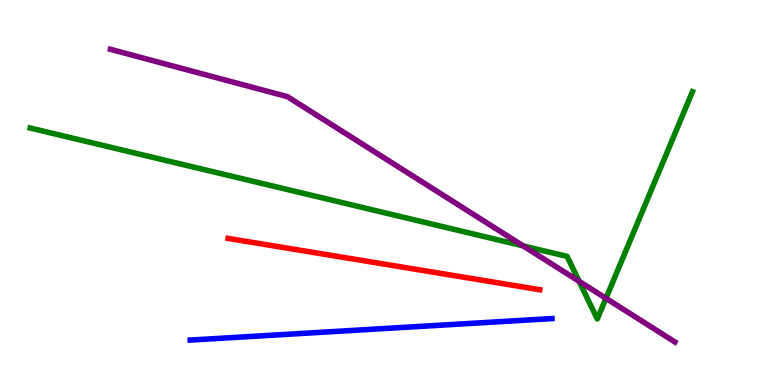[{'lines': ['blue', 'red'], 'intersections': []}, {'lines': ['green', 'red'], 'intersections': []}, {'lines': ['purple', 'red'], 'intersections': []}, {'lines': ['blue', 'green'], 'intersections': []}, {'lines': ['blue', 'purple'], 'intersections': []}, {'lines': ['green', 'purple'], 'intersections': [{'x': 6.75, 'y': 3.61}, {'x': 7.47, 'y': 2.69}, {'x': 7.82, 'y': 2.25}]}]